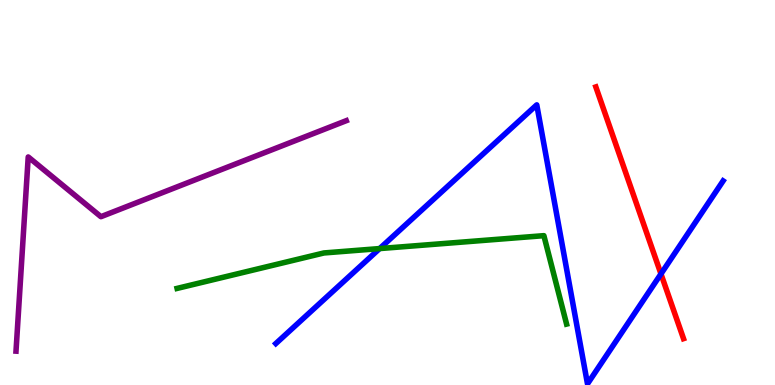[{'lines': ['blue', 'red'], 'intersections': [{'x': 8.53, 'y': 2.89}]}, {'lines': ['green', 'red'], 'intersections': []}, {'lines': ['purple', 'red'], 'intersections': []}, {'lines': ['blue', 'green'], 'intersections': [{'x': 4.9, 'y': 3.54}]}, {'lines': ['blue', 'purple'], 'intersections': []}, {'lines': ['green', 'purple'], 'intersections': []}]